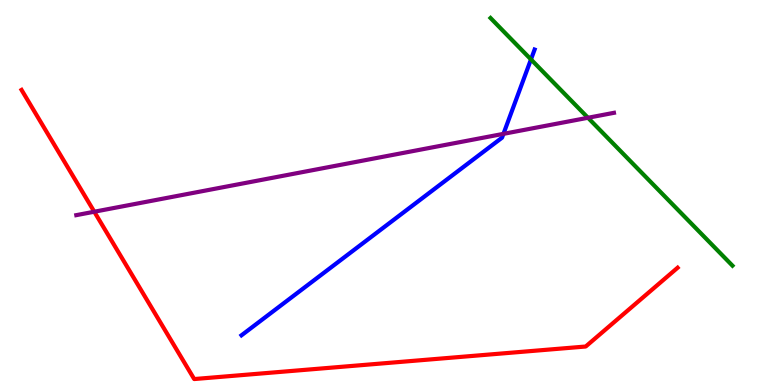[{'lines': ['blue', 'red'], 'intersections': []}, {'lines': ['green', 'red'], 'intersections': []}, {'lines': ['purple', 'red'], 'intersections': [{'x': 1.22, 'y': 4.5}]}, {'lines': ['blue', 'green'], 'intersections': [{'x': 6.85, 'y': 8.46}]}, {'lines': ['blue', 'purple'], 'intersections': [{'x': 6.5, 'y': 6.52}]}, {'lines': ['green', 'purple'], 'intersections': [{'x': 7.59, 'y': 6.94}]}]